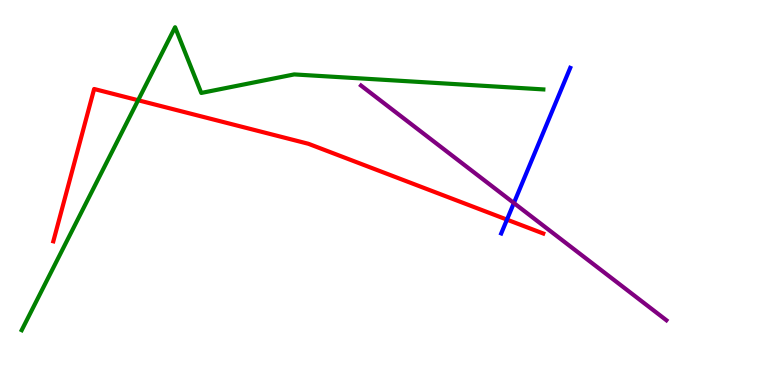[{'lines': ['blue', 'red'], 'intersections': [{'x': 6.54, 'y': 4.3}]}, {'lines': ['green', 'red'], 'intersections': [{'x': 1.78, 'y': 7.4}]}, {'lines': ['purple', 'red'], 'intersections': []}, {'lines': ['blue', 'green'], 'intersections': []}, {'lines': ['blue', 'purple'], 'intersections': [{'x': 6.63, 'y': 4.73}]}, {'lines': ['green', 'purple'], 'intersections': []}]